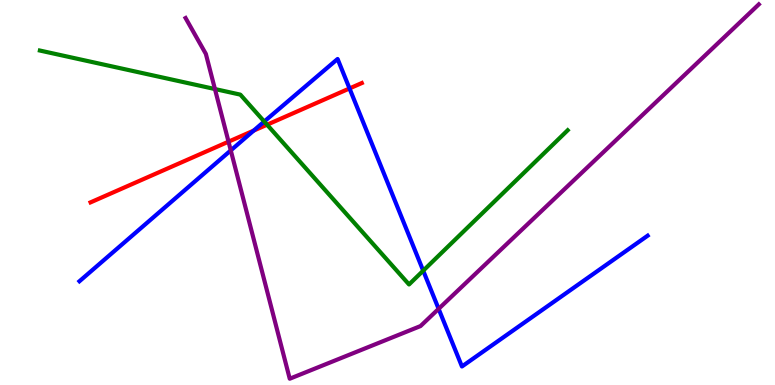[{'lines': ['blue', 'red'], 'intersections': [{'x': 3.27, 'y': 6.61}, {'x': 4.51, 'y': 7.7}]}, {'lines': ['green', 'red'], 'intersections': [{'x': 3.45, 'y': 6.76}]}, {'lines': ['purple', 'red'], 'intersections': [{'x': 2.95, 'y': 6.32}]}, {'lines': ['blue', 'green'], 'intersections': [{'x': 3.41, 'y': 6.84}, {'x': 5.46, 'y': 2.97}]}, {'lines': ['blue', 'purple'], 'intersections': [{'x': 2.98, 'y': 6.09}, {'x': 5.66, 'y': 1.98}]}, {'lines': ['green', 'purple'], 'intersections': [{'x': 2.77, 'y': 7.69}]}]